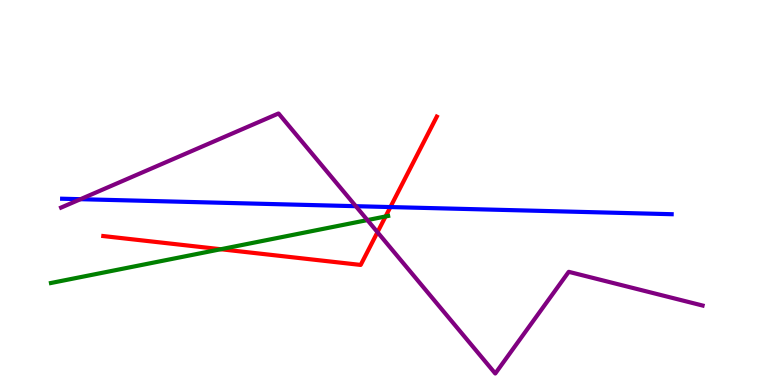[{'lines': ['blue', 'red'], 'intersections': [{'x': 5.04, 'y': 4.62}]}, {'lines': ['green', 'red'], 'intersections': [{'x': 2.85, 'y': 3.53}, {'x': 4.97, 'y': 4.38}]}, {'lines': ['purple', 'red'], 'intersections': [{'x': 4.87, 'y': 3.97}]}, {'lines': ['blue', 'green'], 'intersections': []}, {'lines': ['blue', 'purple'], 'intersections': [{'x': 1.04, 'y': 4.83}, {'x': 4.59, 'y': 4.64}]}, {'lines': ['green', 'purple'], 'intersections': [{'x': 4.74, 'y': 4.28}]}]